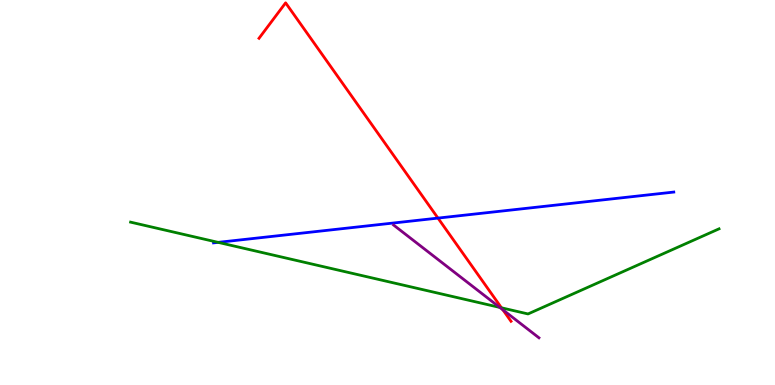[{'lines': ['blue', 'red'], 'intersections': [{'x': 5.65, 'y': 4.34}]}, {'lines': ['green', 'red'], 'intersections': [{'x': 6.47, 'y': 2.0}]}, {'lines': ['purple', 'red'], 'intersections': [{'x': 6.49, 'y': 1.95}]}, {'lines': ['blue', 'green'], 'intersections': [{'x': 2.81, 'y': 3.7}]}, {'lines': ['blue', 'purple'], 'intersections': []}, {'lines': ['green', 'purple'], 'intersections': [{'x': 6.45, 'y': 2.02}]}]